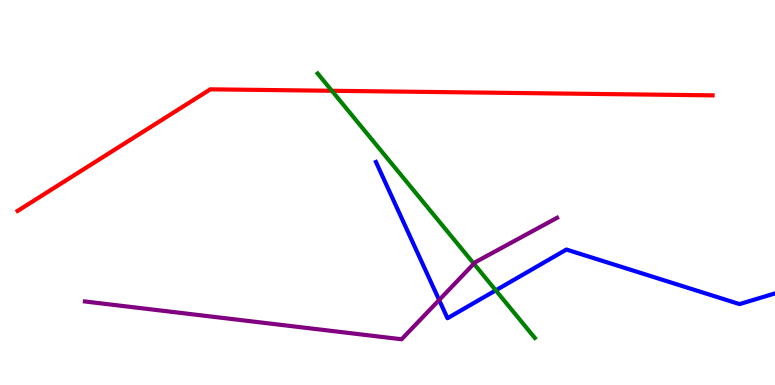[{'lines': ['blue', 'red'], 'intersections': []}, {'lines': ['green', 'red'], 'intersections': [{'x': 4.28, 'y': 7.64}]}, {'lines': ['purple', 'red'], 'intersections': []}, {'lines': ['blue', 'green'], 'intersections': [{'x': 6.4, 'y': 2.46}]}, {'lines': ['blue', 'purple'], 'intersections': [{'x': 5.67, 'y': 2.21}]}, {'lines': ['green', 'purple'], 'intersections': [{'x': 6.11, 'y': 3.15}]}]